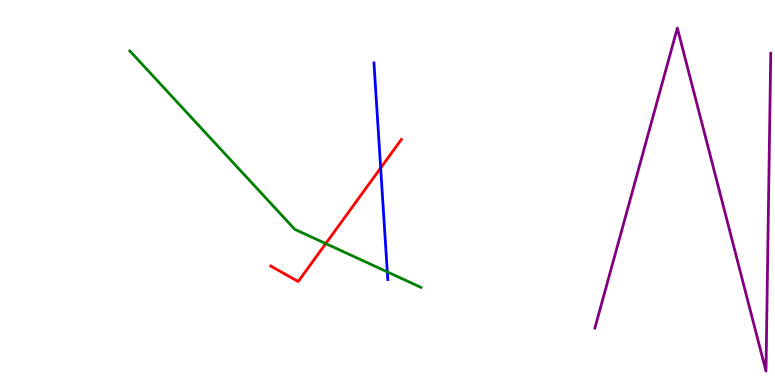[{'lines': ['blue', 'red'], 'intersections': [{'x': 4.91, 'y': 5.64}]}, {'lines': ['green', 'red'], 'intersections': [{'x': 4.2, 'y': 3.67}]}, {'lines': ['purple', 'red'], 'intersections': []}, {'lines': ['blue', 'green'], 'intersections': [{'x': 5.0, 'y': 2.94}]}, {'lines': ['blue', 'purple'], 'intersections': []}, {'lines': ['green', 'purple'], 'intersections': []}]